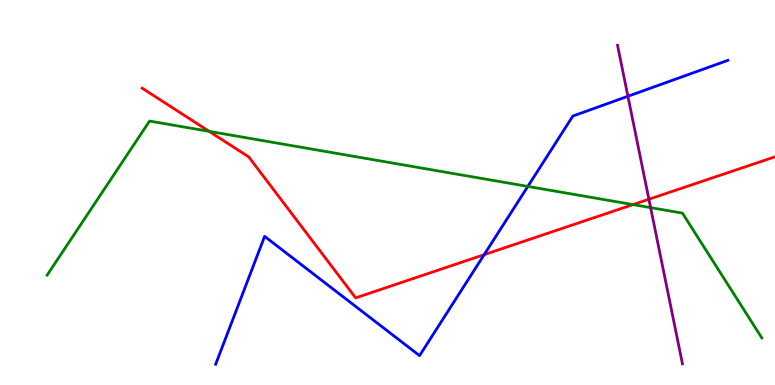[{'lines': ['blue', 'red'], 'intersections': [{'x': 6.25, 'y': 3.39}]}, {'lines': ['green', 'red'], 'intersections': [{'x': 2.7, 'y': 6.59}, {'x': 8.17, 'y': 4.69}]}, {'lines': ['purple', 'red'], 'intersections': [{'x': 8.37, 'y': 4.82}]}, {'lines': ['blue', 'green'], 'intersections': [{'x': 6.81, 'y': 5.16}]}, {'lines': ['blue', 'purple'], 'intersections': [{'x': 8.1, 'y': 7.5}]}, {'lines': ['green', 'purple'], 'intersections': [{'x': 8.4, 'y': 4.61}]}]